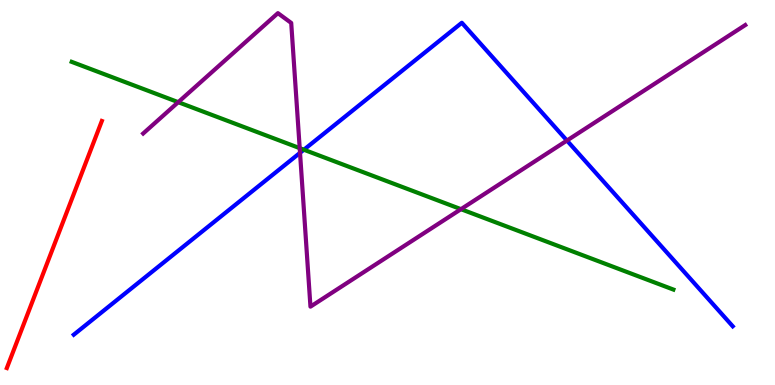[{'lines': ['blue', 'red'], 'intersections': []}, {'lines': ['green', 'red'], 'intersections': []}, {'lines': ['purple', 'red'], 'intersections': []}, {'lines': ['blue', 'green'], 'intersections': [{'x': 3.92, 'y': 6.11}]}, {'lines': ['blue', 'purple'], 'intersections': [{'x': 3.87, 'y': 6.03}, {'x': 7.32, 'y': 6.35}]}, {'lines': ['green', 'purple'], 'intersections': [{'x': 2.3, 'y': 7.35}, {'x': 3.87, 'y': 6.15}, {'x': 5.95, 'y': 4.57}]}]